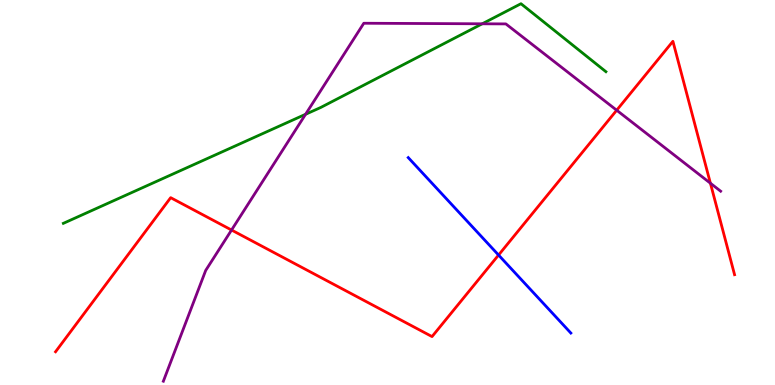[{'lines': ['blue', 'red'], 'intersections': [{'x': 6.43, 'y': 3.38}]}, {'lines': ['green', 'red'], 'intersections': []}, {'lines': ['purple', 'red'], 'intersections': [{'x': 2.99, 'y': 4.03}, {'x': 7.96, 'y': 7.14}, {'x': 9.17, 'y': 5.24}]}, {'lines': ['blue', 'green'], 'intersections': []}, {'lines': ['blue', 'purple'], 'intersections': []}, {'lines': ['green', 'purple'], 'intersections': [{'x': 3.94, 'y': 7.03}, {'x': 6.22, 'y': 9.38}]}]